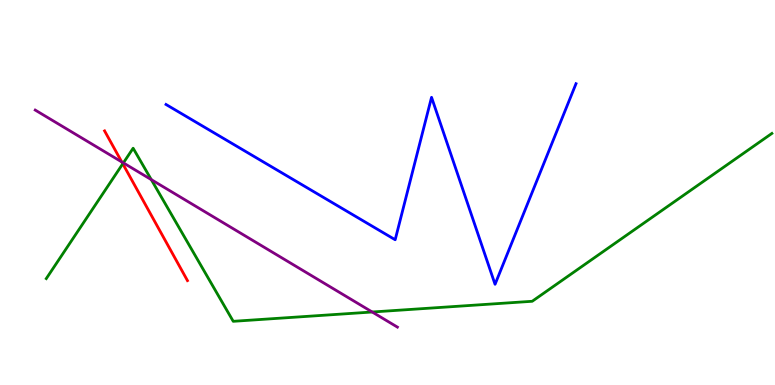[{'lines': ['blue', 'red'], 'intersections': []}, {'lines': ['green', 'red'], 'intersections': [{'x': 1.58, 'y': 5.75}]}, {'lines': ['purple', 'red'], 'intersections': [{'x': 1.57, 'y': 5.79}]}, {'lines': ['blue', 'green'], 'intersections': []}, {'lines': ['blue', 'purple'], 'intersections': []}, {'lines': ['green', 'purple'], 'intersections': [{'x': 1.59, 'y': 5.77}, {'x': 1.95, 'y': 5.33}, {'x': 4.8, 'y': 1.9}]}]